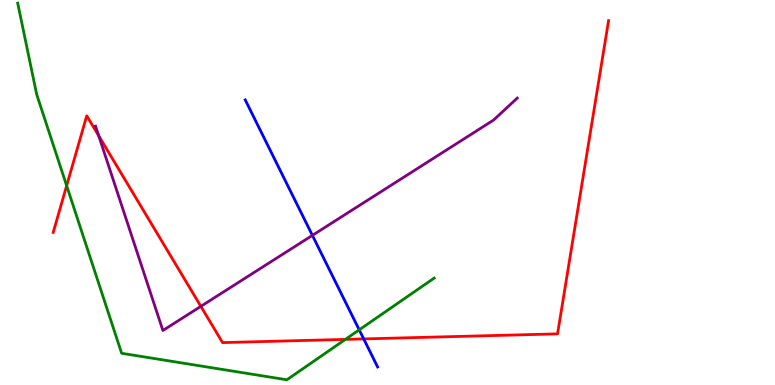[{'lines': ['blue', 'red'], 'intersections': [{'x': 4.69, 'y': 1.2}]}, {'lines': ['green', 'red'], 'intersections': [{'x': 0.86, 'y': 5.18}, {'x': 4.46, 'y': 1.18}]}, {'lines': ['purple', 'red'], 'intersections': [{'x': 1.27, 'y': 6.47}, {'x': 2.59, 'y': 2.04}]}, {'lines': ['blue', 'green'], 'intersections': [{'x': 4.64, 'y': 1.43}]}, {'lines': ['blue', 'purple'], 'intersections': [{'x': 4.03, 'y': 3.89}]}, {'lines': ['green', 'purple'], 'intersections': []}]